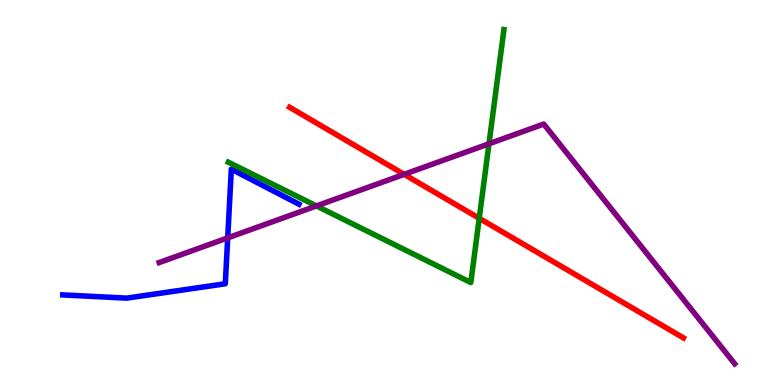[{'lines': ['blue', 'red'], 'intersections': []}, {'lines': ['green', 'red'], 'intersections': [{'x': 6.18, 'y': 4.33}]}, {'lines': ['purple', 'red'], 'intersections': [{'x': 5.21, 'y': 5.47}]}, {'lines': ['blue', 'green'], 'intersections': []}, {'lines': ['blue', 'purple'], 'intersections': [{'x': 2.94, 'y': 3.82}]}, {'lines': ['green', 'purple'], 'intersections': [{'x': 4.08, 'y': 4.65}, {'x': 6.31, 'y': 6.27}]}]